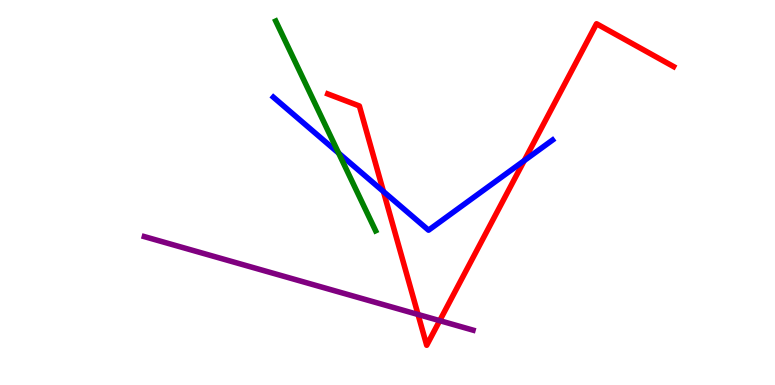[{'lines': ['blue', 'red'], 'intersections': [{'x': 4.95, 'y': 5.03}, {'x': 6.76, 'y': 5.83}]}, {'lines': ['green', 'red'], 'intersections': []}, {'lines': ['purple', 'red'], 'intersections': [{'x': 5.39, 'y': 1.83}, {'x': 5.67, 'y': 1.67}]}, {'lines': ['blue', 'green'], 'intersections': [{'x': 4.37, 'y': 6.02}]}, {'lines': ['blue', 'purple'], 'intersections': []}, {'lines': ['green', 'purple'], 'intersections': []}]